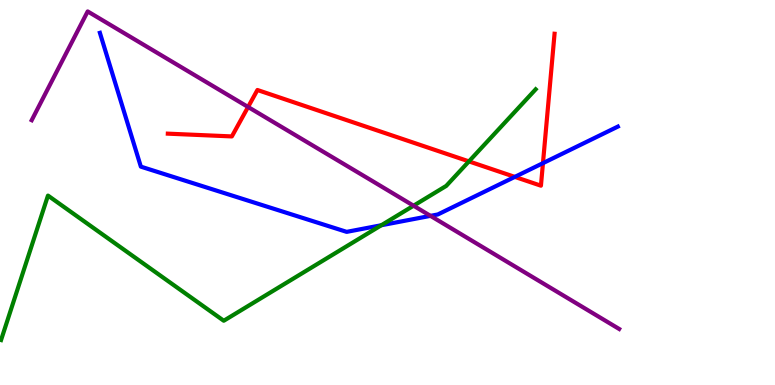[{'lines': ['blue', 'red'], 'intersections': [{'x': 6.64, 'y': 5.41}, {'x': 7.01, 'y': 5.76}]}, {'lines': ['green', 'red'], 'intersections': [{'x': 6.05, 'y': 5.81}]}, {'lines': ['purple', 'red'], 'intersections': [{'x': 3.2, 'y': 7.22}]}, {'lines': ['blue', 'green'], 'intersections': [{'x': 4.92, 'y': 4.15}]}, {'lines': ['blue', 'purple'], 'intersections': [{'x': 5.55, 'y': 4.39}]}, {'lines': ['green', 'purple'], 'intersections': [{'x': 5.34, 'y': 4.66}]}]